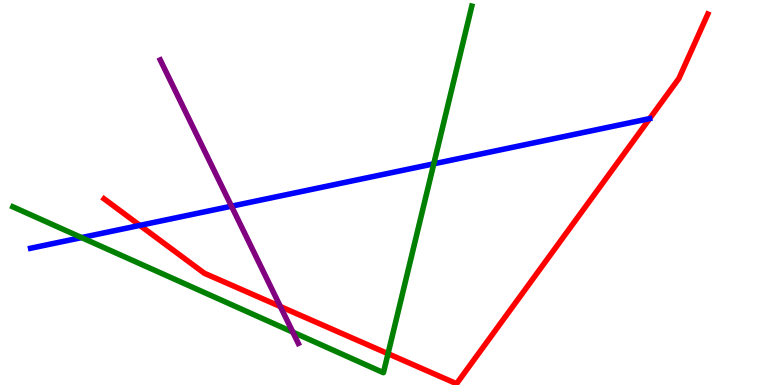[{'lines': ['blue', 'red'], 'intersections': [{'x': 1.8, 'y': 4.15}]}, {'lines': ['green', 'red'], 'intersections': [{'x': 5.01, 'y': 0.813}]}, {'lines': ['purple', 'red'], 'intersections': [{'x': 3.62, 'y': 2.04}]}, {'lines': ['blue', 'green'], 'intersections': [{'x': 1.05, 'y': 3.83}, {'x': 5.6, 'y': 5.74}]}, {'lines': ['blue', 'purple'], 'intersections': [{'x': 2.99, 'y': 4.64}]}, {'lines': ['green', 'purple'], 'intersections': [{'x': 3.78, 'y': 1.37}]}]